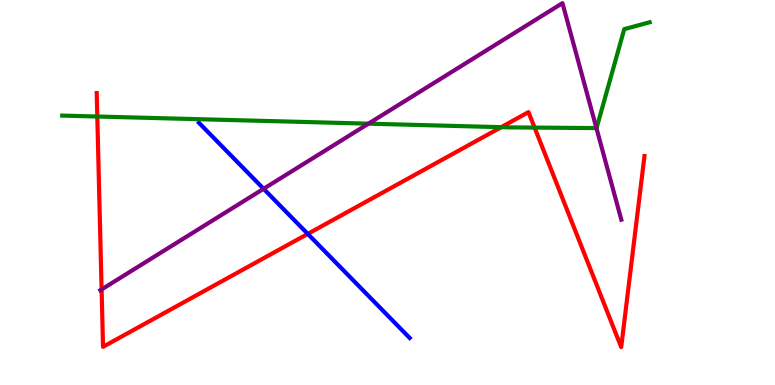[{'lines': ['blue', 'red'], 'intersections': [{'x': 3.97, 'y': 3.92}]}, {'lines': ['green', 'red'], 'intersections': [{'x': 1.26, 'y': 6.97}, {'x': 6.47, 'y': 6.7}, {'x': 6.9, 'y': 6.69}]}, {'lines': ['purple', 'red'], 'intersections': [{'x': 1.31, 'y': 2.48}]}, {'lines': ['blue', 'green'], 'intersections': []}, {'lines': ['blue', 'purple'], 'intersections': [{'x': 3.4, 'y': 5.1}]}, {'lines': ['green', 'purple'], 'intersections': [{'x': 4.75, 'y': 6.79}, {'x': 7.7, 'y': 6.67}]}]